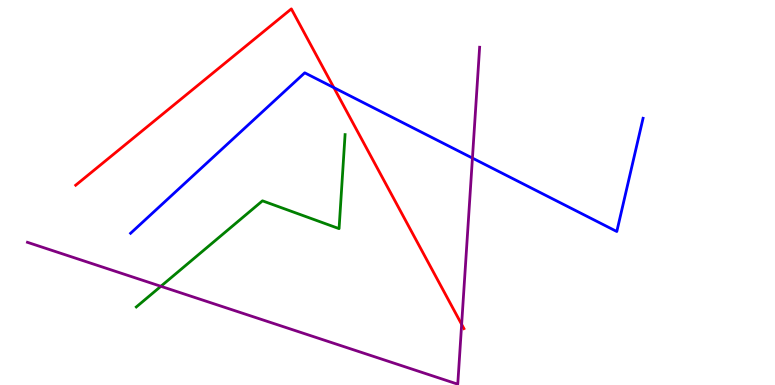[{'lines': ['blue', 'red'], 'intersections': [{'x': 4.31, 'y': 7.72}]}, {'lines': ['green', 'red'], 'intersections': []}, {'lines': ['purple', 'red'], 'intersections': [{'x': 5.96, 'y': 1.58}]}, {'lines': ['blue', 'green'], 'intersections': []}, {'lines': ['blue', 'purple'], 'intersections': [{'x': 6.1, 'y': 5.89}]}, {'lines': ['green', 'purple'], 'intersections': [{'x': 2.08, 'y': 2.56}]}]